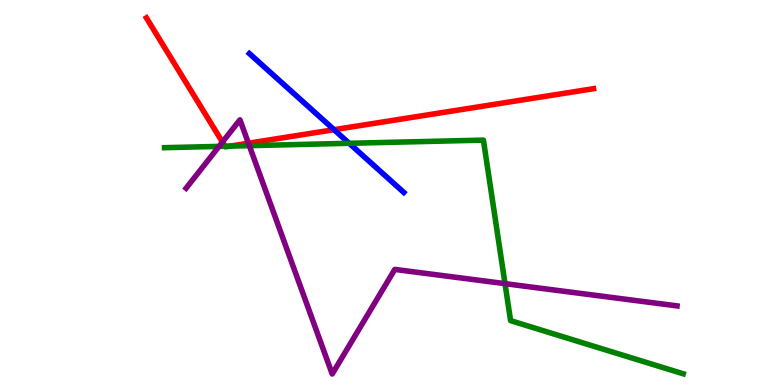[{'lines': ['blue', 'red'], 'intersections': [{'x': 4.31, 'y': 6.63}]}, {'lines': ['green', 'red'], 'intersections': [{'x': 2.9, 'y': 6.2}, {'x': 2.97, 'y': 6.2}]}, {'lines': ['purple', 'red'], 'intersections': [{'x': 2.87, 'y': 6.31}, {'x': 3.21, 'y': 6.28}]}, {'lines': ['blue', 'green'], 'intersections': [{'x': 4.51, 'y': 6.28}]}, {'lines': ['blue', 'purple'], 'intersections': []}, {'lines': ['green', 'purple'], 'intersections': [{'x': 2.83, 'y': 6.2}, {'x': 3.22, 'y': 6.22}, {'x': 6.52, 'y': 2.63}]}]